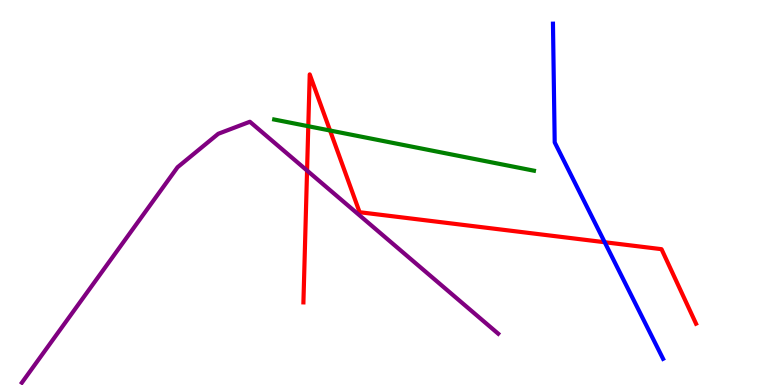[{'lines': ['blue', 'red'], 'intersections': [{'x': 7.8, 'y': 3.71}]}, {'lines': ['green', 'red'], 'intersections': [{'x': 3.98, 'y': 6.72}, {'x': 4.26, 'y': 6.61}]}, {'lines': ['purple', 'red'], 'intersections': [{'x': 3.96, 'y': 5.57}]}, {'lines': ['blue', 'green'], 'intersections': []}, {'lines': ['blue', 'purple'], 'intersections': []}, {'lines': ['green', 'purple'], 'intersections': []}]